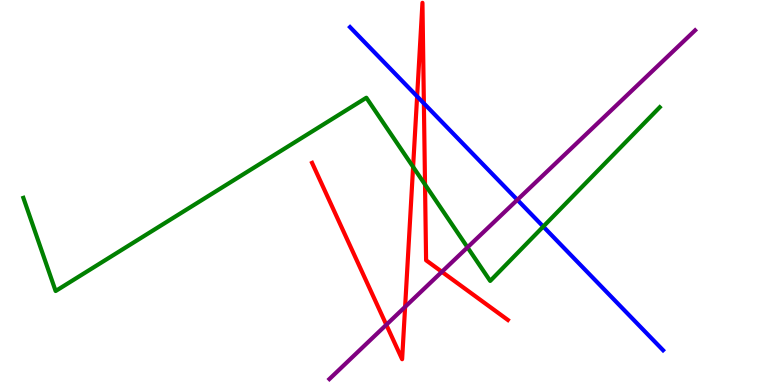[{'lines': ['blue', 'red'], 'intersections': [{'x': 5.38, 'y': 7.5}, {'x': 5.47, 'y': 7.32}]}, {'lines': ['green', 'red'], 'intersections': [{'x': 5.33, 'y': 5.67}, {'x': 5.48, 'y': 5.21}]}, {'lines': ['purple', 'red'], 'intersections': [{'x': 4.98, 'y': 1.56}, {'x': 5.23, 'y': 2.03}, {'x': 5.7, 'y': 2.94}]}, {'lines': ['blue', 'green'], 'intersections': [{'x': 7.01, 'y': 4.11}]}, {'lines': ['blue', 'purple'], 'intersections': [{'x': 6.68, 'y': 4.81}]}, {'lines': ['green', 'purple'], 'intersections': [{'x': 6.03, 'y': 3.58}]}]